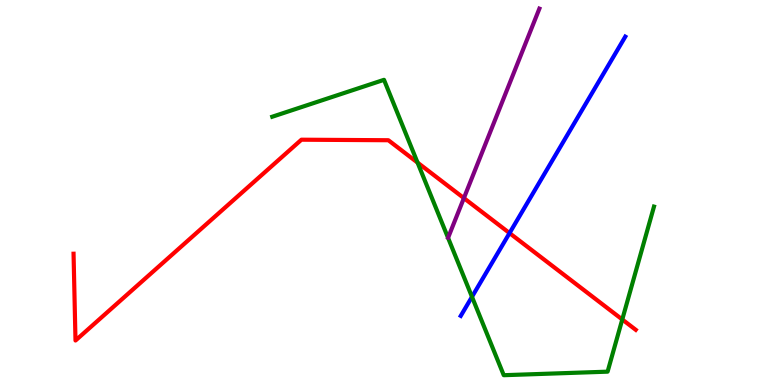[{'lines': ['blue', 'red'], 'intersections': [{'x': 6.57, 'y': 3.95}]}, {'lines': ['green', 'red'], 'intersections': [{'x': 5.39, 'y': 5.78}, {'x': 8.03, 'y': 1.7}]}, {'lines': ['purple', 'red'], 'intersections': [{'x': 5.99, 'y': 4.85}]}, {'lines': ['blue', 'green'], 'intersections': [{'x': 6.09, 'y': 2.29}]}, {'lines': ['blue', 'purple'], 'intersections': []}, {'lines': ['green', 'purple'], 'intersections': []}]